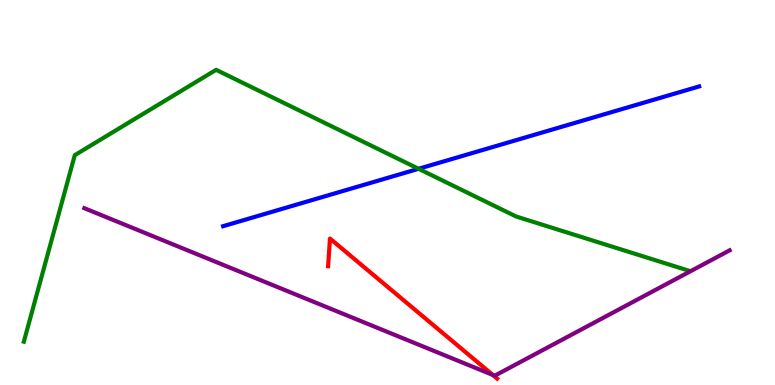[{'lines': ['blue', 'red'], 'intersections': []}, {'lines': ['green', 'red'], 'intersections': []}, {'lines': ['purple', 'red'], 'intersections': [{'x': 6.36, 'y': 0.261}]}, {'lines': ['blue', 'green'], 'intersections': [{'x': 5.4, 'y': 5.62}]}, {'lines': ['blue', 'purple'], 'intersections': []}, {'lines': ['green', 'purple'], 'intersections': []}]